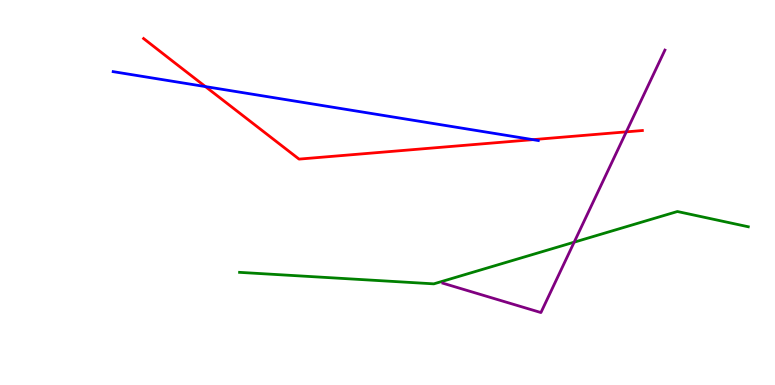[{'lines': ['blue', 'red'], 'intersections': [{'x': 2.65, 'y': 7.75}, {'x': 6.88, 'y': 6.37}]}, {'lines': ['green', 'red'], 'intersections': []}, {'lines': ['purple', 'red'], 'intersections': [{'x': 8.08, 'y': 6.58}]}, {'lines': ['blue', 'green'], 'intersections': []}, {'lines': ['blue', 'purple'], 'intersections': []}, {'lines': ['green', 'purple'], 'intersections': [{'x': 7.41, 'y': 3.71}]}]